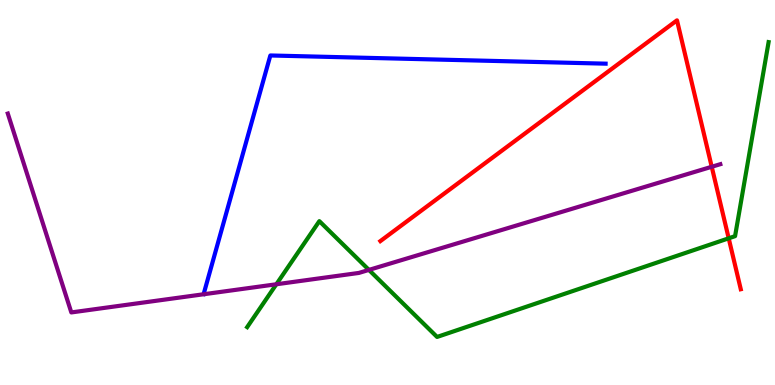[{'lines': ['blue', 'red'], 'intersections': []}, {'lines': ['green', 'red'], 'intersections': [{'x': 9.4, 'y': 3.81}]}, {'lines': ['purple', 'red'], 'intersections': [{'x': 9.18, 'y': 5.67}]}, {'lines': ['blue', 'green'], 'intersections': []}, {'lines': ['blue', 'purple'], 'intersections': []}, {'lines': ['green', 'purple'], 'intersections': [{'x': 3.57, 'y': 2.62}, {'x': 4.76, 'y': 2.99}]}]